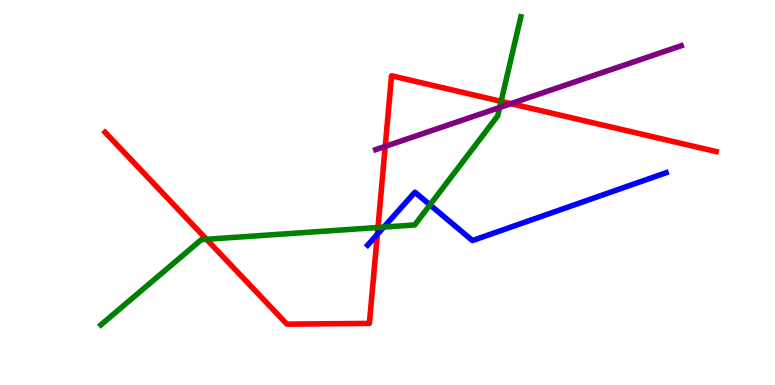[{'lines': ['blue', 'red'], 'intersections': [{'x': 4.87, 'y': 3.91}]}, {'lines': ['green', 'red'], 'intersections': [{'x': 2.66, 'y': 3.78}, {'x': 4.88, 'y': 4.09}, {'x': 6.47, 'y': 7.37}]}, {'lines': ['purple', 'red'], 'intersections': [{'x': 4.97, 'y': 6.2}, {'x': 6.59, 'y': 7.31}]}, {'lines': ['blue', 'green'], 'intersections': [{'x': 4.95, 'y': 4.1}, {'x': 5.55, 'y': 4.68}]}, {'lines': ['blue', 'purple'], 'intersections': []}, {'lines': ['green', 'purple'], 'intersections': [{'x': 6.45, 'y': 7.21}]}]